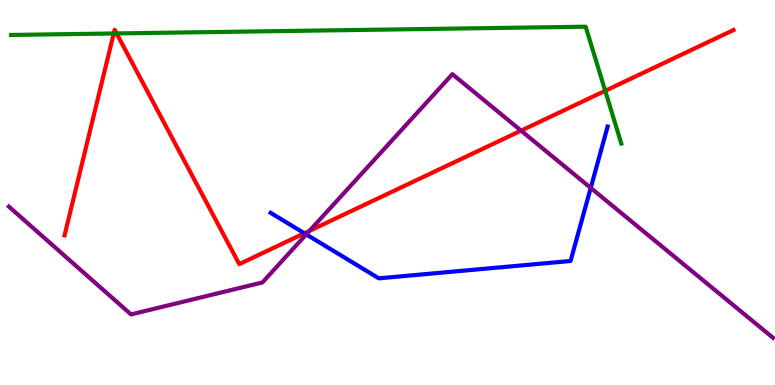[{'lines': ['blue', 'red'], 'intersections': [{'x': 3.93, 'y': 3.94}]}, {'lines': ['green', 'red'], 'intersections': [{'x': 1.47, 'y': 9.13}, {'x': 1.5, 'y': 9.13}, {'x': 7.81, 'y': 7.64}]}, {'lines': ['purple', 'red'], 'intersections': [{'x': 3.99, 'y': 4.0}, {'x': 6.72, 'y': 6.61}]}, {'lines': ['blue', 'green'], 'intersections': []}, {'lines': ['blue', 'purple'], 'intersections': [{'x': 3.95, 'y': 3.91}, {'x': 7.62, 'y': 5.12}]}, {'lines': ['green', 'purple'], 'intersections': []}]